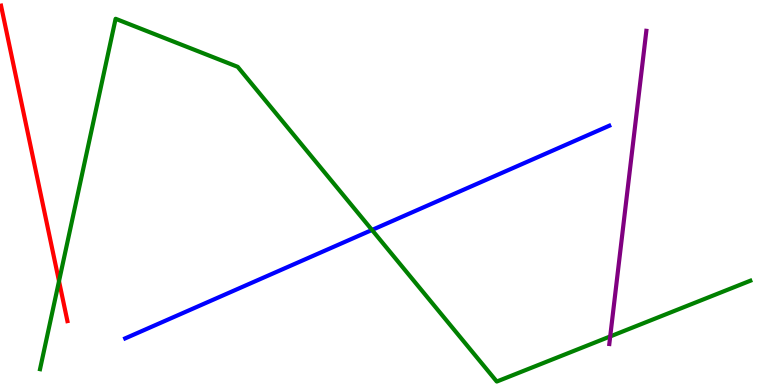[{'lines': ['blue', 'red'], 'intersections': []}, {'lines': ['green', 'red'], 'intersections': [{'x': 0.761, 'y': 2.7}]}, {'lines': ['purple', 'red'], 'intersections': []}, {'lines': ['blue', 'green'], 'intersections': [{'x': 4.8, 'y': 4.03}]}, {'lines': ['blue', 'purple'], 'intersections': []}, {'lines': ['green', 'purple'], 'intersections': [{'x': 7.87, 'y': 1.26}]}]